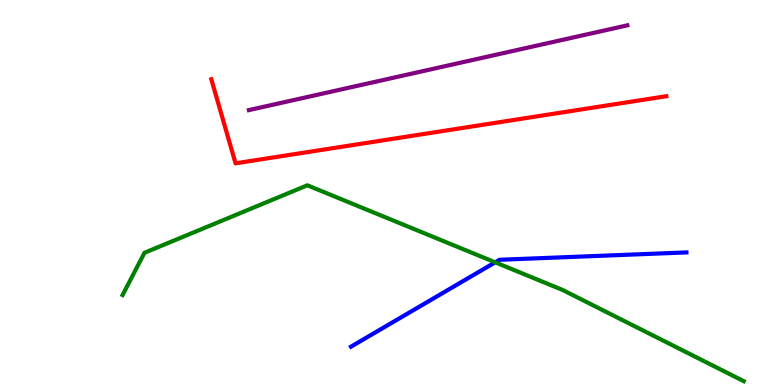[{'lines': ['blue', 'red'], 'intersections': []}, {'lines': ['green', 'red'], 'intersections': []}, {'lines': ['purple', 'red'], 'intersections': []}, {'lines': ['blue', 'green'], 'intersections': [{'x': 6.39, 'y': 3.19}]}, {'lines': ['blue', 'purple'], 'intersections': []}, {'lines': ['green', 'purple'], 'intersections': []}]